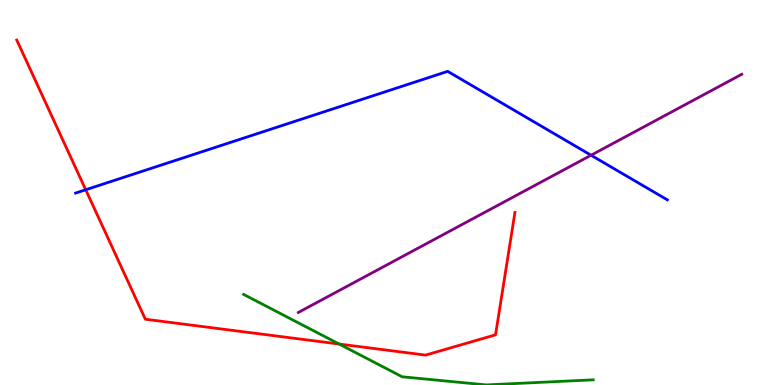[{'lines': ['blue', 'red'], 'intersections': [{'x': 1.11, 'y': 5.07}]}, {'lines': ['green', 'red'], 'intersections': [{'x': 4.38, 'y': 1.06}]}, {'lines': ['purple', 'red'], 'intersections': []}, {'lines': ['blue', 'green'], 'intersections': []}, {'lines': ['blue', 'purple'], 'intersections': [{'x': 7.63, 'y': 5.97}]}, {'lines': ['green', 'purple'], 'intersections': []}]